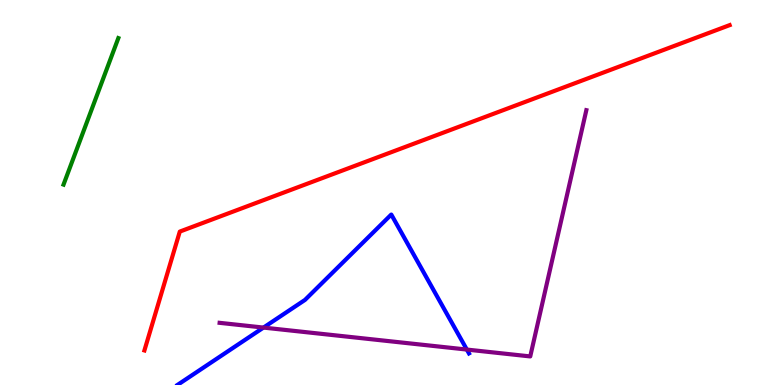[{'lines': ['blue', 'red'], 'intersections': []}, {'lines': ['green', 'red'], 'intersections': []}, {'lines': ['purple', 'red'], 'intersections': []}, {'lines': ['blue', 'green'], 'intersections': []}, {'lines': ['blue', 'purple'], 'intersections': [{'x': 3.4, 'y': 1.49}, {'x': 6.02, 'y': 0.92}]}, {'lines': ['green', 'purple'], 'intersections': []}]